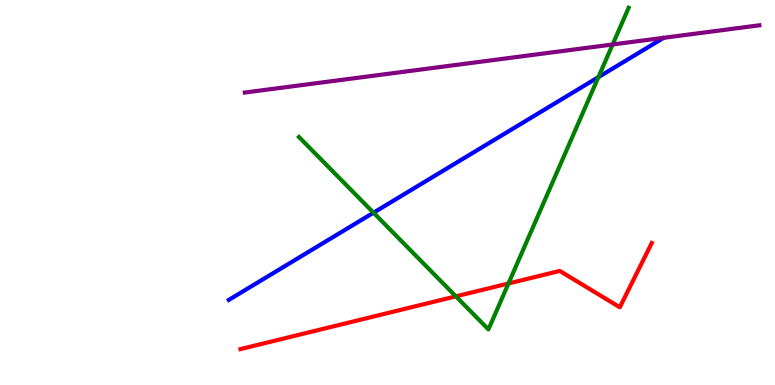[{'lines': ['blue', 'red'], 'intersections': []}, {'lines': ['green', 'red'], 'intersections': [{'x': 5.88, 'y': 2.3}, {'x': 6.56, 'y': 2.64}]}, {'lines': ['purple', 'red'], 'intersections': []}, {'lines': ['blue', 'green'], 'intersections': [{'x': 4.82, 'y': 4.48}, {'x': 7.72, 'y': 8.0}]}, {'lines': ['blue', 'purple'], 'intersections': []}, {'lines': ['green', 'purple'], 'intersections': [{'x': 7.91, 'y': 8.84}]}]